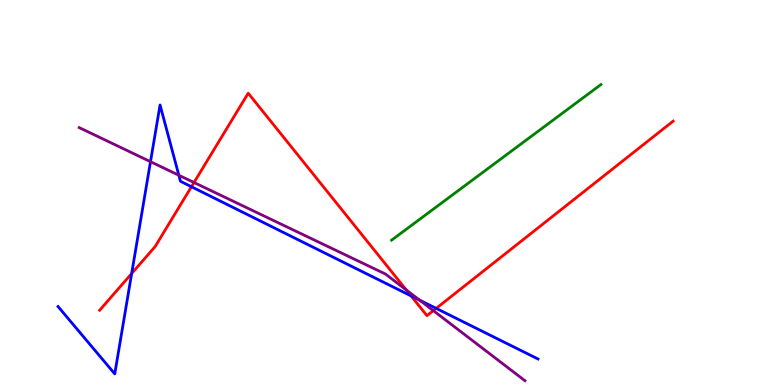[{'lines': ['blue', 'red'], 'intersections': [{'x': 1.7, 'y': 2.9}, {'x': 2.47, 'y': 5.15}, {'x': 5.3, 'y': 2.31}, {'x': 5.63, 'y': 1.99}]}, {'lines': ['green', 'red'], 'intersections': []}, {'lines': ['purple', 'red'], 'intersections': [{'x': 2.5, 'y': 5.26}, {'x': 5.24, 'y': 2.47}, {'x': 5.59, 'y': 1.93}]}, {'lines': ['blue', 'green'], 'intersections': []}, {'lines': ['blue', 'purple'], 'intersections': [{'x': 1.94, 'y': 5.8}, {'x': 2.31, 'y': 5.45}, {'x': 5.41, 'y': 2.2}]}, {'lines': ['green', 'purple'], 'intersections': []}]